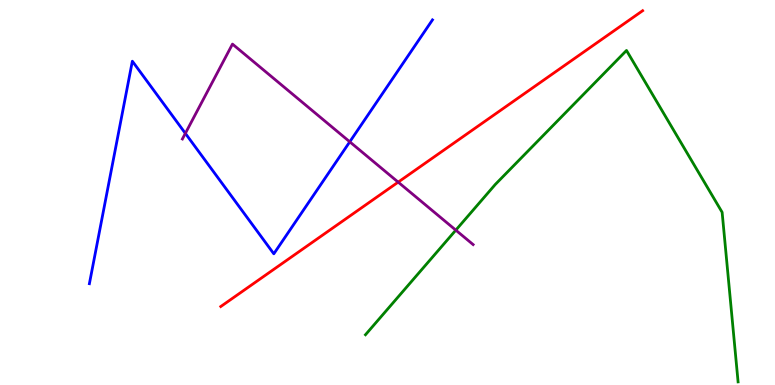[{'lines': ['blue', 'red'], 'intersections': []}, {'lines': ['green', 'red'], 'intersections': []}, {'lines': ['purple', 'red'], 'intersections': [{'x': 5.14, 'y': 5.27}]}, {'lines': ['blue', 'green'], 'intersections': []}, {'lines': ['blue', 'purple'], 'intersections': [{'x': 2.39, 'y': 6.54}, {'x': 4.51, 'y': 6.32}]}, {'lines': ['green', 'purple'], 'intersections': [{'x': 5.88, 'y': 4.02}]}]